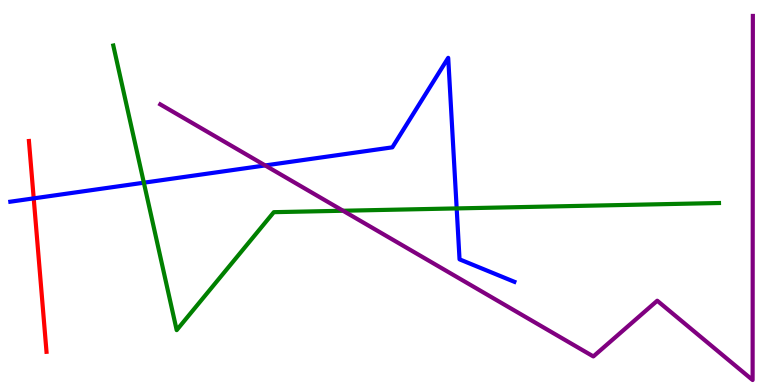[{'lines': ['blue', 'red'], 'intersections': [{'x': 0.435, 'y': 4.85}]}, {'lines': ['green', 'red'], 'intersections': []}, {'lines': ['purple', 'red'], 'intersections': []}, {'lines': ['blue', 'green'], 'intersections': [{'x': 1.86, 'y': 5.25}, {'x': 5.89, 'y': 4.59}]}, {'lines': ['blue', 'purple'], 'intersections': [{'x': 3.42, 'y': 5.7}]}, {'lines': ['green', 'purple'], 'intersections': [{'x': 4.43, 'y': 4.53}]}]